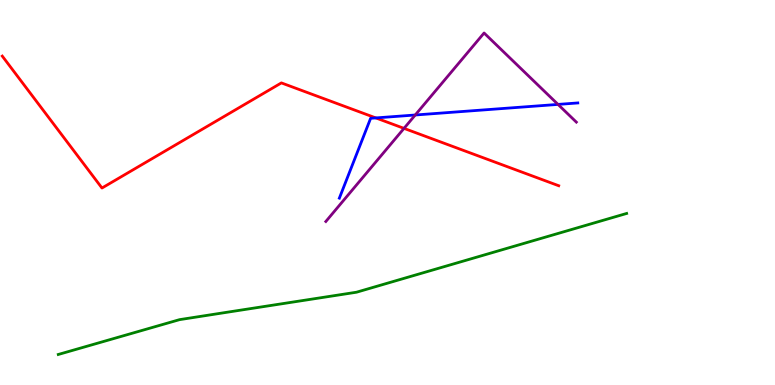[{'lines': ['blue', 'red'], 'intersections': [{'x': 4.85, 'y': 6.94}]}, {'lines': ['green', 'red'], 'intersections': []}, {'lines': ['purple', 'red'], 'intersections': [{'x': 5.21, 'y': 6.67}]}, {'lines': ['blue', 'green'], 'intersections': []}, {'lines': ['blue', 'purple'], 'intersections': [{'x': 5.36, 'y': 7.01}, {'x': 7.2, 'y': 7.29}]}, {'lines': ['green', 'purple'], 'intersections': []}]